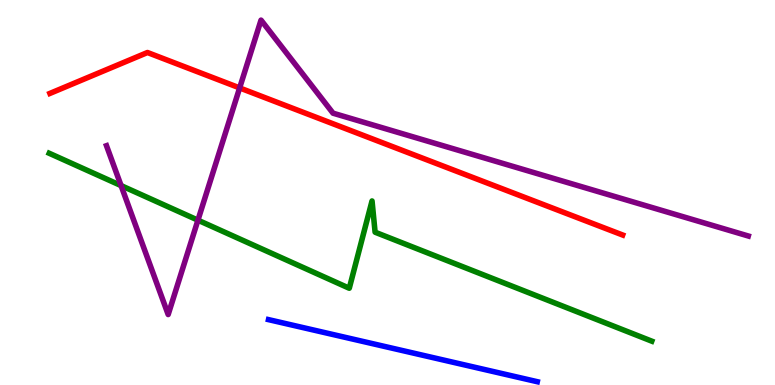[{'lines': ['blue', 'red'], 'intersections': []}, {'lines': ['green', 'red'], 'intersections': []}, {'lines': ['purple', 'red'], 'intersections': [{'x': 3.09, 'y': 7.72}]}, {'lines': ['blue', 'green'], 'intersections': []}, {'lines': ['blue', 'purple'], 'intersections': []}, {'lines': ['green', 'purple'], 'intersections': [{'x': 1.56, 'y': 5.18}, {'x': 2.55, 'y': 4.28}]}]